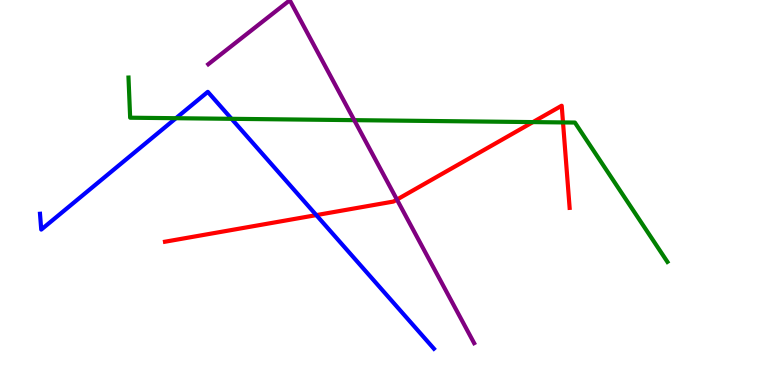[{'lines': ['blue', 'red'], 'intersections': [{'x': 4.08, 'y': 4.41}]}, {'lines': ['green', 'red'], 'intersections': [{'x': 6.88, 'y': 6.83}, {'x': 7.26, 'y': 6.82}]}, {'lines': ['purple', 'red'], 'intersections': [{'x': 5.12, 'y': 4.82}]}, {'lines': ['blue', 'green'], 'intersections': [{'x': 2.27, 'y': 6.93}, {'x': 2.99, 'y': 6.91}]}, {'lines': ['blue', 'purple'], 'intersections': []}, {'lines': ['green', 'purple'], 'intersections': [{'x': 4.57, 'y': 6.88}]}]